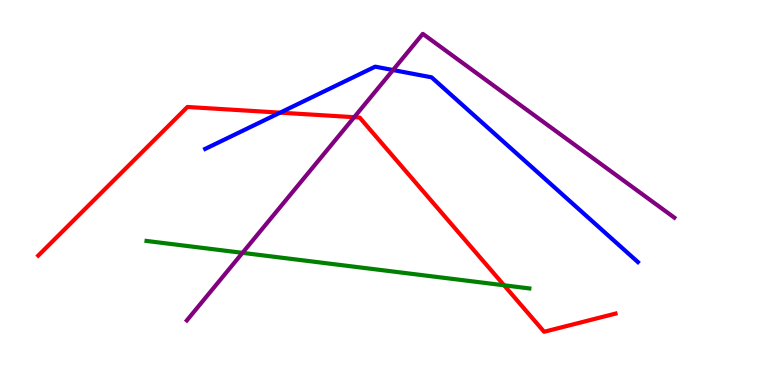[{'lines': ['blue', 'red'], 'intersections': [{'x': 3.61, 'y': 7.07}]}, {'lines': ['green', 'red'], 'intersections': [{'x': 6.5, 'y': 2.59}]}, {'lines': ['purple', 'red'], 'intersections': [{'x': 4.57, 'y': 6.96}]}, {'lines': ['blue', 'green'], 'intersections': []}, {'lines': ['blue', 'purple'], 'intersections': [{'x': 5.07, 'y': 8.18}]}, {'lines': ['green', 'purple'], 'intersections': [{'x': 3.13, 'y': 3.43}]}]